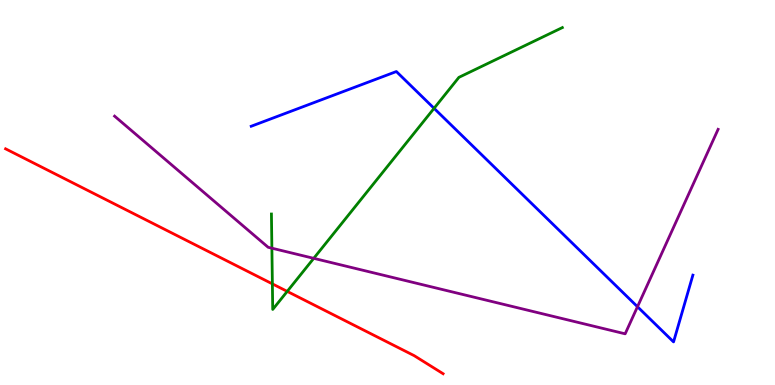[{'lines': ['blue', 'red'], 'intersections': []}, {'lines': ['green', 'red'], 'intersections': [{'x': 3.51, 'y': 2.63}, {'x': 3.71, 'y': 2.43}]}, {'lines': ['purple', 'red'], 'intersections': []}, {'lines': ['blue', 'green'], 'intersections': [{'x': 5.6, 'y': 7.19}]}, {'lines': ['blue', 'purple'], 'intersections': [{'x': 8.23, 'y': 2.03}]}, {'lines': ['green', 'purple'], 'intersections': [{'x': 3.51, 'y': 3.55}, {'x': 4.05, 'y': 3.29}]}]